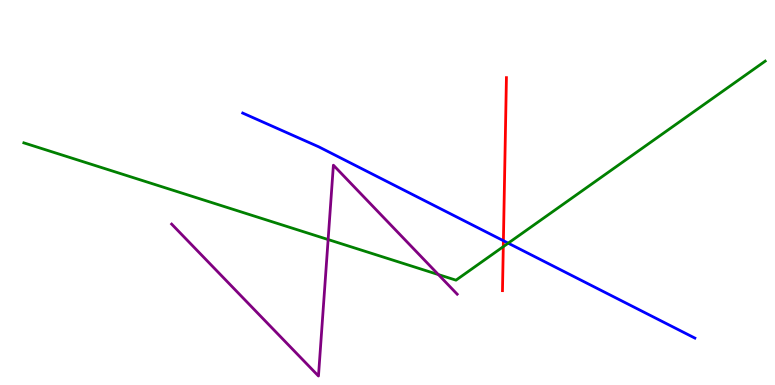[{'lines': ['blue', 'red'], 'intersections': [{'x': 6.5, 'y': 3.75}]}, {'lines': ['green', 'red'], 'intersections': [{'x': 6.49, 'y': 3.59}]}, {'lines': ['purple', 'red'], 'intersections': []}, {'lines': ['blue', 'green'], 'intersections': [{'x': 6.56, 'y': 3.68}]}, {'lines': ['blue', 'purple'], 'intersections': []}, {'lines': ['green', 'purple'], 'intersections': [{'x': 4.23, 'y': 3.78}, {'x': 5.66, 'y': 2.87}]}]